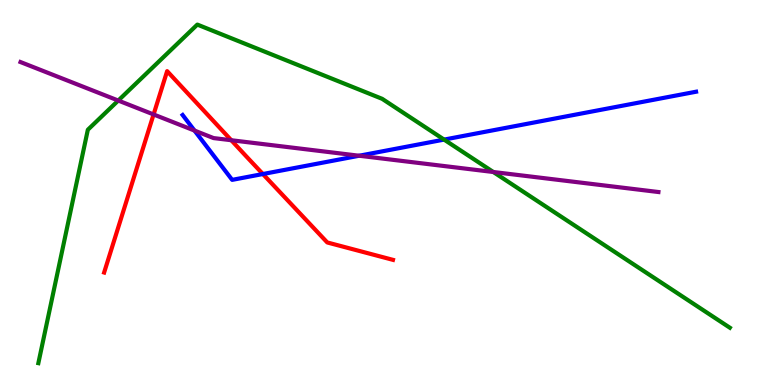[{'lines': ['blue', 'red'], 'intersections': [{'x': 3.39, 'y': 5.48}]}, {'lines': ['green', 'red'], 'intersections': []}, {'lines': ['purple', 'red'], 'intersections': [{'x': 1.98, 'y': 7.03}, {'x': 2.98, 'y': 6.36}]}, {'lines': ['blue', 'green'], 'intersections': [{'x': 5.73, 'y': 6.37}]}, {'lines': ['blue', 'purple'], 'intersections': [{'x': 2.51, 'y': 6.61}, {'x': 4.63, 'y': 5.95}]}, {'lines': ['green', 'purple'], 'intersections': [{'x': 1.53, 'y': 7.39}, {'x': 6.37, 'y': 5.53}]}]